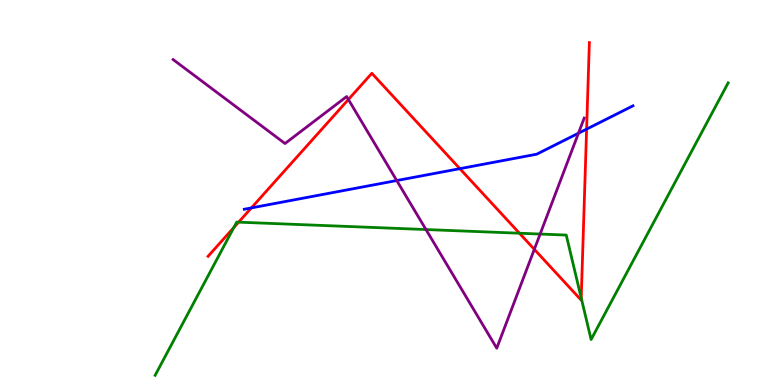[{'lines': ['blue', 'red'], 'intersections': [{'x': 3.24, 'y': 4.6}, {'x': 5.93, 'y': 5.62}, {'x': 7.57, 'y': 6.65}]}, {'lines': ['green', 'red'], 'intersections': [{'x': 3.02, 'y': 4.09}, {'x': 3.08, 'y': 4.23}, {'x': 6.7, 'y': 3.94}, {'x': 7.5, 'y': 2.26}]}, {'lines': ['purple', 'red'], 'intersections': [{'x': 4.5, 'y': 7.42}, {'x': 6.89, 'y': 3.52}]}, {'lines': ['blue', 'green'], 'intersections': []}, {'lines': ['blue', 'purple'], 'intersections': [{'x': 5.12, 'y': 5.31}, {'x': 7.46, 'y': 6.54}]}, {'lines': ['green', 'purple'], 'intersections': [{'x': 5.5, 'y': 4.04}, {'x': 6.97, 'y': 3.92}]}]